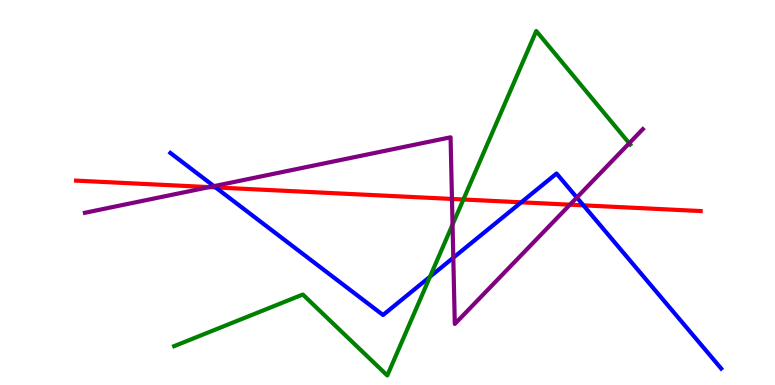[{'lines': ['blue', 'red'], 'intersections': [{'x': 2.78, 'y': 5.13}, {'x': 6.73, 'y': 4.75}, {'x': 7.53, 'y': 4.67}]}, {'lines': ['green', 'red'], 'intersections': [{'x': 5.98, 'y': 4.82}]}, {'lines': ['purple', 'red'], 'intersections': [{'x': 2.7, 'y': 5.14}, {'x': 5.83, 'y': 4.83}, {'x': 7.35, 'y': 4.68}]}, {'lines': ['blue', 'green'], 'intersections': [{'x': 5.55, 'y': 2.81}]}, {'lines': ['blue', 'purple'], 'intersections': [{'x': 2.76, 'y': 5.17}, {'x': 5.85, 'y': 3.31}, {'x': 7.44, 'y': 4.87}]}, {'lines': ['green', 'purple'], 'intersections': [{'x': 5.84, 'y': 4.17}, {'x': 8.12, 'y': 6.28}]}]